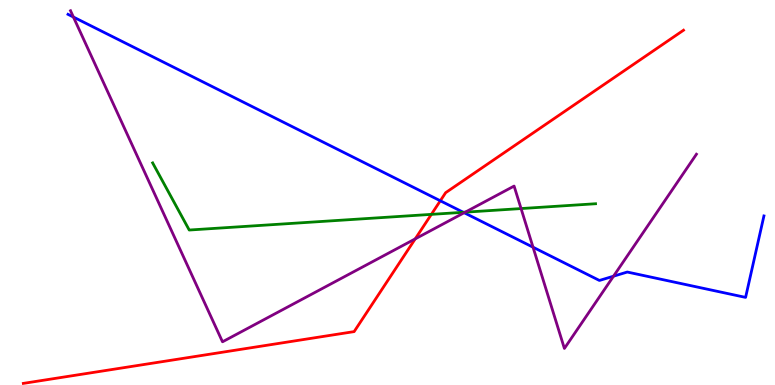[{'lines': ['blue', 'red'], 'intersections': [{'x': 5.68, 'y': 4.78}]}, {'lines': ['green', 'red'], 'intersections': [{'x': 5.57, 'y': 4.43}]}, {'lines': ['purple', 'red'], 'intersections': [{'x': 5.36, 'y': 3.8}]}, {'lines': ['blue', 'green'], 'intersections': [{'x': 5.98, 'y': 4.49}]}, {'lines': ['blue', 'purple'], 'intersections': [{'x': 0.947, 'y': 9.56}, {'x': 5.99, 'y': 4.47}, {'x': 6.88, 'y': 3.58}, {'x': 7.92, 'y': 2.83}]}, {'lines': ['green', 'purple'], 'intersections': [{'x': 6.0, 'y': 4.49}, {'x': 6.72, 'y': 4.58}]}]